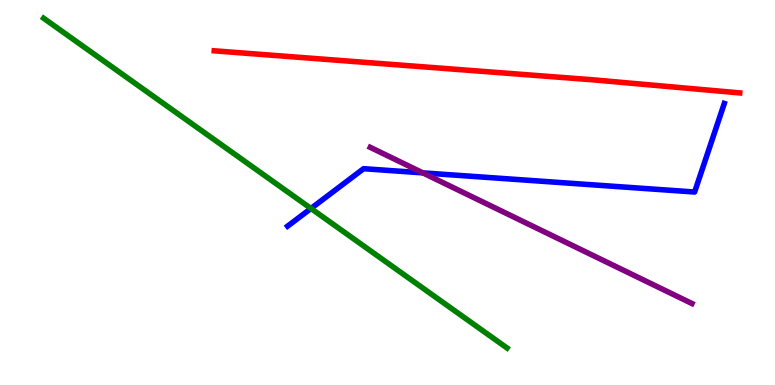[{'lines': ['blue', 'red'], 'intersections': []}, {'lines': ['green', 'red'], 'intersections': []}, {'lines': ['purple', 'red'], 'intersections': []}, {'lines': ['blue', 'green'], 'intersections': [{'x': 4.01, 'y': 4.58}]}, {'lines': ['blue', 'purple'], 'intersections': [{'x': 5.46, 'y': 5.51}]}, {'lines': ['green', 'purple'], 'intersections': []}]